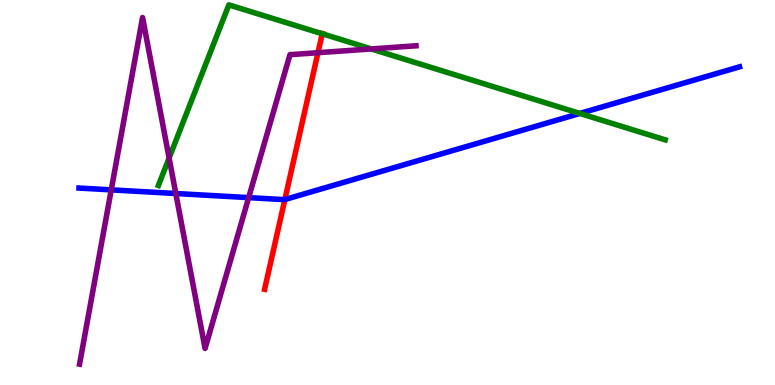[{'lines': ['blue', 'red'], 'intersections': [{'x': 3.68, 'y': 4.82}]}, {'lines': ['green', 'red'], 'intersections': [{'x': 4.16, 'y': 9.12}]}, {'lines': ['purple', 'red'], 'intersections': [{'x': 4.1, 'y': 8.63}]}, {'lines': ['blue', 'green'], 'intersections': [{'x': 7.48, 'y': 7.05}]}, {'lines': ['blue', 'purple'], 'intersections': [{'x': 1.44, 'y': 5.07}, {'x': 2.27, 'y': 4.97}, {'x': 3.21, 'y': 4.87}]}, {'lines': ['green', 'purple'], 'intersections': [{'x': 2.18, 'y': 5.9}, {'x': 4.79, 'y': 8.73}]}]